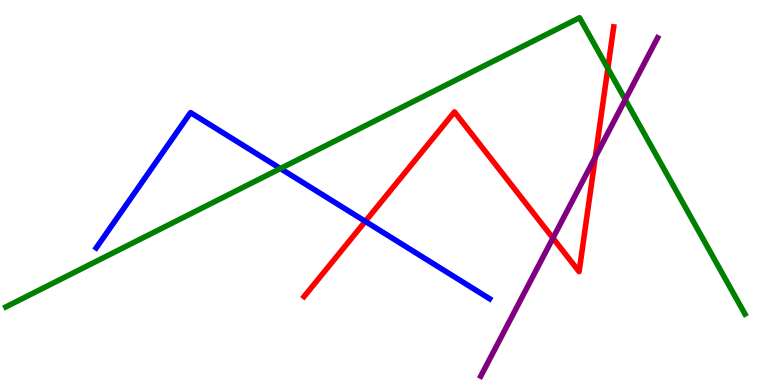[{'lines': ['blue', 'red'], 'intersections': [{'x': 4.71, 'y': 4.25}]}, {'lines': ['green', 'red'], 'intersections': [{'x': 7.84, 'y': 8.22}]}, {'lines': ['purple', 'red'], 'intersections': [{'x': 7.13, 'y': 3.82}, {'x': 7.68, 'y': 5.92}]}, {'lines': ['blue', 'green'], 'intersections': [{'x': 3.62, 'y': 5.62}]}, {'lines': ['blue', 'purple'], 'intersections': []}, {'lines': ['green', 'purple'], 'intersections': [{'x': 8.07, 'y': 7.41}]}]